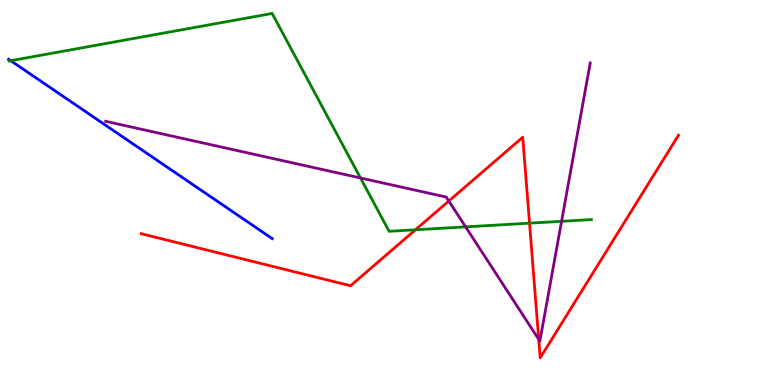[{'lines': ['blue', 'red'], 'intersections': []}, {'lines': ['green', 'red'], 'intersections': [{'x': 5.36, 'y': 4.03}, {'x': 6.83, 'y': 4.2}]}, {'lines': ['purple', 'red'], 'intersections': [{'x': 5.79, 'y': 4.78}, {'x': 6.95, 'y': 1.19}]}, {'lines': ['blue', 'green'], 'intersections': [{'x': 0.139, 'y': 8.42}]}, {'lines': ['blue', 'purple'], 'intersections': []}, {'lines': ['green', 'purple'], 'intersections': [{'x': 4.65, 'y': 5.38}, {'x': 6.01, 'y': 4.11}, {'x': 7.25, 'y': 4.25}]}]